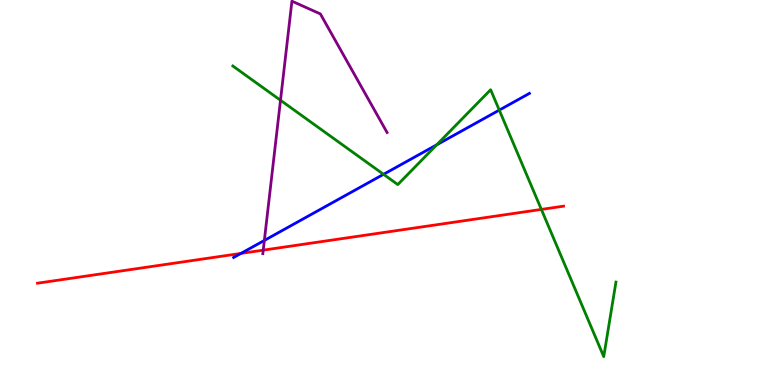[{'lines': ['blue', 'red'], 'intersections': [{'x': 3.11, 'y': 3.42}]}, {'lines': ['green', 'red'], 'intersections': [{'x': 6.99, 'y': 4.56}]}, {'lines': ['purple', 'red'], 'intersections': [{'x': 3.4, 'y': 3.5}]}, {'lines': ['blue', 'green'], 'intersections': [{'x': 4.95, 'y': 5.47}, {'x': 5.63, 'y': 6.24}, {'x': 6.44, 'y': 7.14}]}, {'lines': ['blue', 'purple'], 'intersections': [{'x': 3.41, 'y': 3.75}]}, {'lines': ['green', 'purple'], 'intersections': [{'x': 3.62, 'y': 7.4}]}]